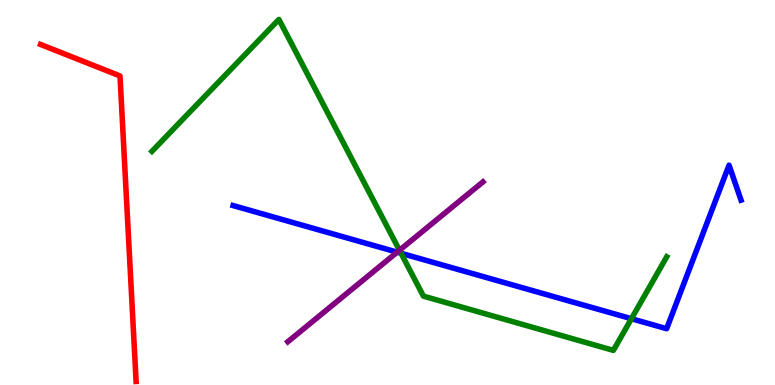[{'lines': ['blue', 'red'], 'intersections': []}, {'lines': ['green', 'red'], 'intersections': []}, {'lines': ['purple', 'red'], 'intersections': []}, {'lines': ['blue', 'green'], 'intersections': [{'x': 5.17, 'y': 3.42}, {'x': 8.15, 'y': 1.72}]}, {'lines': ['blue', 'purple'], 'intersections': [{'x': 5.12, 'y': 3.45}]}, {'lines': ['green', 'purple'], 'intersections': [{'x': 5.15, 'y': 3.5}]}]